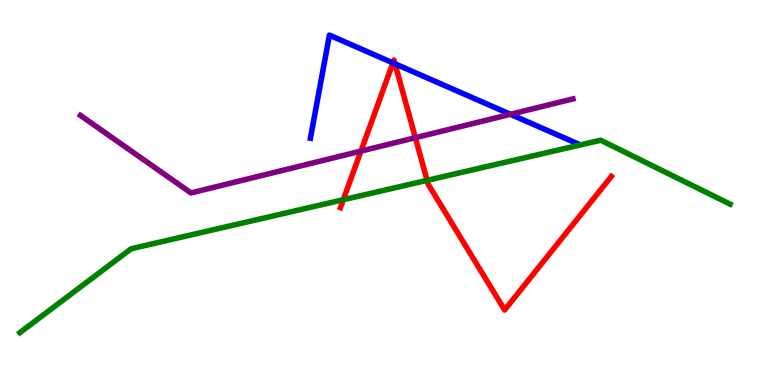[{'lines': ['blue', 'red'], 'intersections': [{'x': 5.07, 'y': 8.37}, {'x': 5.1, 'y': 8.34}]}, {'lines': ['green', 'red'], 'intersections': [{'x': 4.43, 'y': 4.81}, {'x': 5.51, 'y': 5.32}]}, {'lines': ['purple', 'red'], 'intersections': [{'x': 4.66, 'y': 6.08}, {'x': 5.36, 'y': 6.42}]}, {'lines': ['blue', 'green'], 'intersections': []}, {'lines': ['blue', 'purple'], 'intersections': [{'x': 6.59, 'y': 7.03}]}, {'lines': ['green', 'purple'], 'intersections': []}]